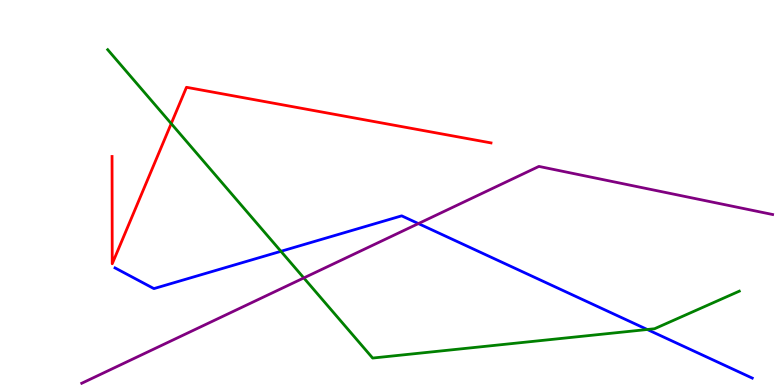[{'lines': ['blue', 'red'], 'intersections': []}, {'lines': ['green', 'red'], 'intersections': [{'x': 2.21, 'y': 6.79}]}, {'lines': ['purple', 'red'], 'intersections': []}, {'lines': ['blue', 'green'], 'intersections': [{'x': 3.62, 'y': 3.47}, {'x': 8.35, 'y': 1.44}]}, {'lines': ['blue', 'purple'], 'intersections': [{'x': 5.4, 'y': 4.19}]}, {'lines': ['green', 'purple'], 'intersections': [{'x': 3.92, 'y': 2.78}]}]